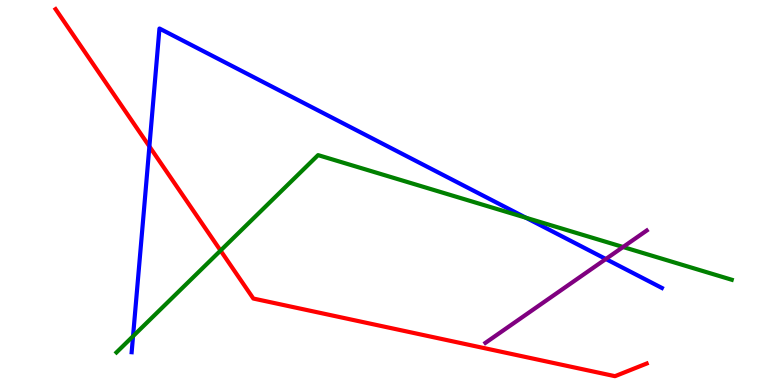[{'lines': ['blue', 'red'], 'intersections': [{'x': 1.93, 'y': 6.2}]}, {'lines': ['green', 'red'], 'intersections': [{'x': 2.85, 'y': 3.49}]}, {'lines': ['purple', 'red'], 'intersections': []}, {'lines': ['blue', 'green'], 'intersections': [{'x': 1.72, 'y': 1.27}, {'x': 6.79, 'y': 4.34}]}, {'lines': ['blue', 'purple'], 'intersections': [{'x': 7.82, 'y': 3.27}]}, {'lines': ['green', 'purple'], 'intersections': [{'x': 8.04, 'y': 3.58}]}]